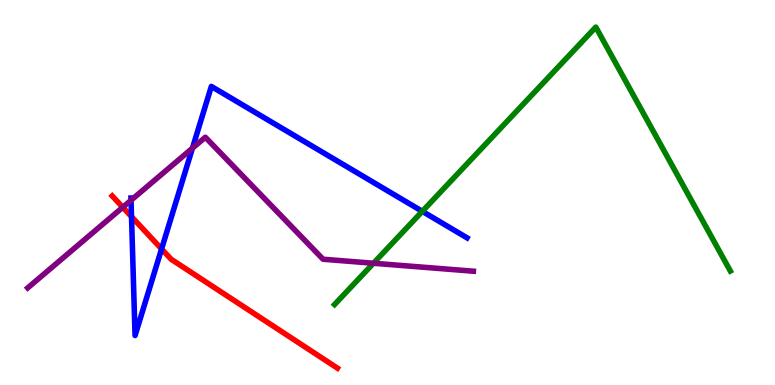[{'lines': ['blue', 'red'], 'intersections': [{'x': 1.7, 'y': 4.37}, {'x': 2.08, 'y': 3.53}]}, {'lines': ['green', 'red'], 'intersections': []}, {'lines': ['purple', 'red'], 'intersections': [{'x': 1.58, 'y': 4.62}]}, {'lines': ['blue', 'green'], 'intersections': [{'x': 5.45, 'y': 4.51}]}, {'lines': ['blue', 'purple'], 'intersections': [{'x': 1.69, 'y': 4.8}, {'x': 2.48, 'y': 6.15}]}, {'lines': ['green', 'purple'], 'intersections': [{'x': 4.82, 'y': 3.16}]}]